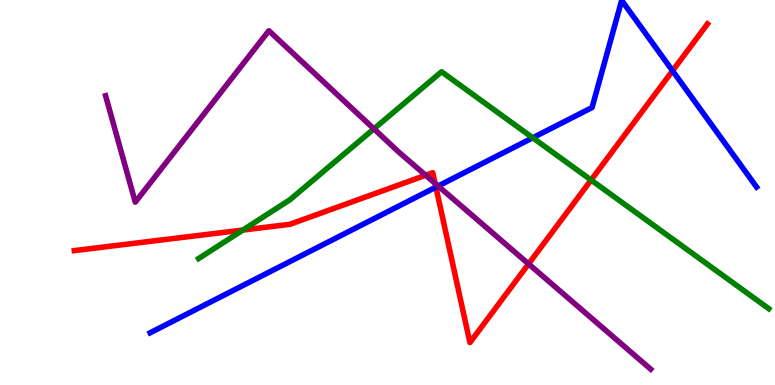[{'lines': ['blue', 'red'], 'intersections': [{'x': 5.62, 'y': 5.14}, {'x': 8.68, 'y': 8.16}]}, {'lines': ['green', 'red'], 'intersections': [{'x': 3.13, 'y': 4.02}, {'x': 7.63, 'y': 5.32}]}, {'lines': ['purple', 'red'], 'intersections': [{'x': 5.49, 'y': 5.45}, {'x': 5.61, 'y': 5.24}, {'x': 6.82, 'y': 3.15}]}, {'lines': ['blue', 'green'], 'intersections': [{'x': 6.87, 'y': 6.42}]}, {'lines': ['blue', 'purple'], 'intersections': [{'x': 5.65, 'y': 5.17}]}, {'lines': ['green', 'purple'], 'intersections': [{'x': 4.82, 'y': 6.65}]}]